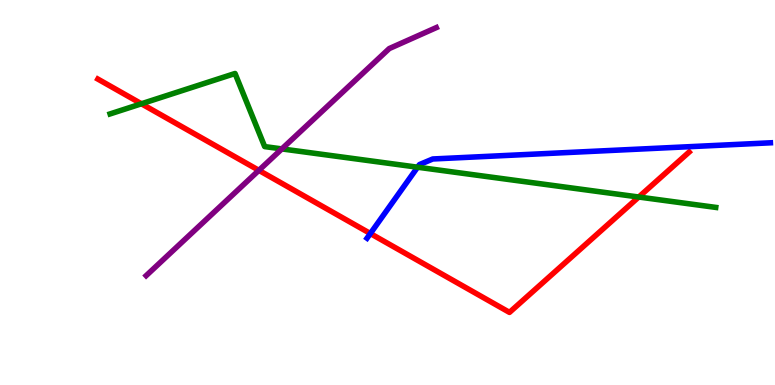[{'lines': ['blue', 'red'], 'intersections': [{'x': 4.78, 'y': 3.93}]}, {'lines': ['green', 'red'], 'intersections': [{'x': 1.82, 'y': 7.3}, {'x': 8.24, 'y': 4.88}]}, {'lines': ['purple', 'red'], 'intersections': [{'x': 3.34, 'y': 5.58}]}, {'lines': ['blue', 'green'], 'intersections': [{'x': 5.39, 'y': 5.66}]}, {'lines': ['blue', 'purple'], 'intersections': []}, {'lines': ['green', 'purple'], 'intersections': [{'x': 3.64, 'y': 6.13}]}]